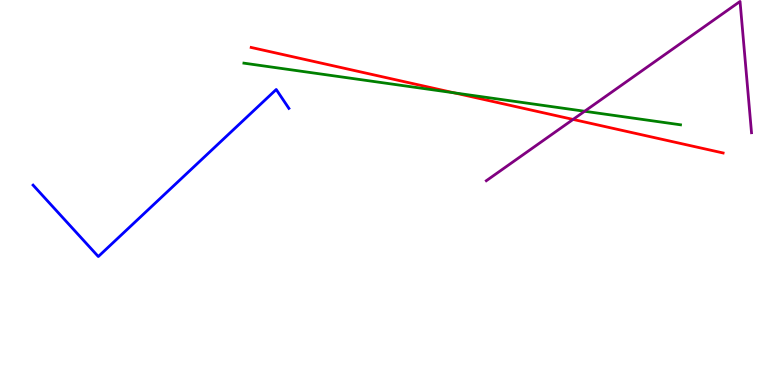[{'lines': ['blue', 'red'], 'intersections': []}, {'lines': ['green', 'red'], 'intersections': [{'x': 5.86, 'y': 7.59}]}, {'lines': ['purple', 'red'], 'intersections': [{'x': 7.39, 'y': 6.9}]}, {'lines': ['blue', 'green'], 'intersections': []}, {'lines': ['blue', 'purple'], 'intersections': []}, {'lines': ['green', 'purple'], 'intersections': [{'x': 7.54, 'y': 7.11}]}]